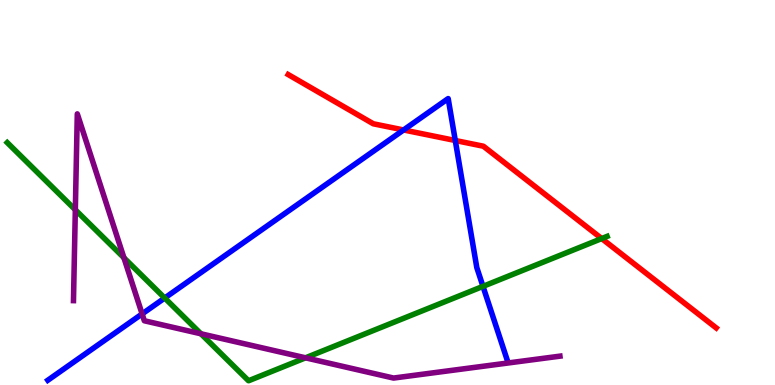[{'lines': ['blue', 'red'], 'intersections': [{'x': 5.21, 'y': 6.62}, {'x': 5.87, 'y': 6.35}]}, {'lines': ['green', 'red'], 'intersections': [{'x': 7.76, 'y': 3.8}]}, {'lines': ['purple', 'red'], 'intersections': []}, {'lines': ['blue', 'green'], 'intersections': [{'x': 2.13, 'y': 2.26}, {'x': 6.23, 'y': 2.56}]}, {'lines': ['blue', 'purple'], 'intersections': [{'x': 1.83, 'y': 1.85}]}, {'lines': ['green', 'purple'], 'intersections': [{'x': 0.972, 'y': 4.55}, {'x': 1.6, 'y': 3.3}, {'x': 2.59, 'y': 1.33}, {'x': 3.94, 'y': 0.706}]}]